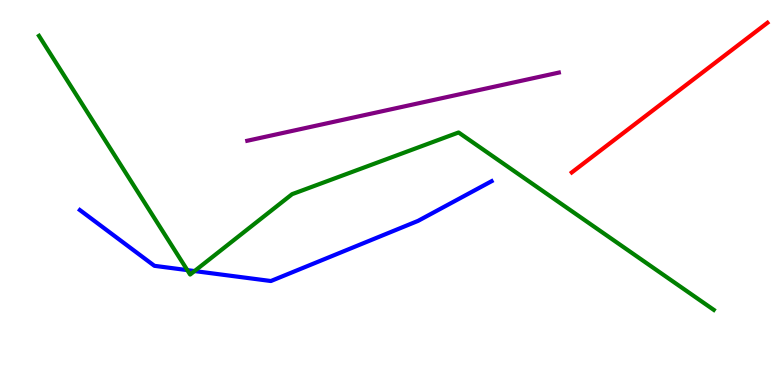[{'lines': ['blue', 'red'], 'intersections': []}, {'lines': ['green', 'red'], 'intersections': []}, {'lines': ['purple', 'red'], 'intersections': []}, {'lines': ['blue', 'green'], 'intersections': [{'x': 2.42, 'y': 2.98}, {'x': 2.51, 'y': 2.96}]}, {'lines': ['blue', 'purple'], 'intersections': []}, {'lines': ['green', 'purple'], 'intersections': []}]